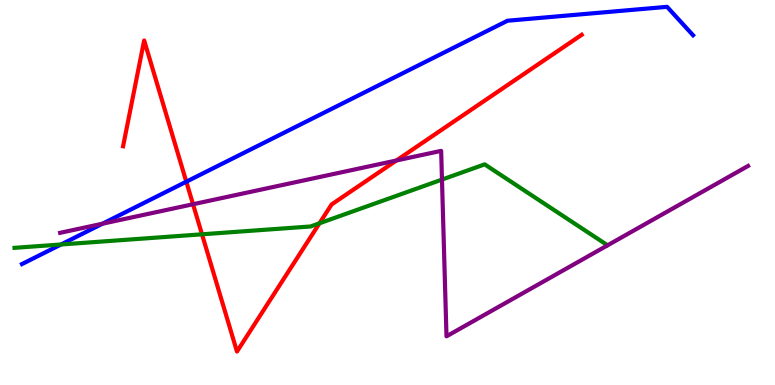[{'lines': ['blue', 'red'], 'intersections': [{'x': 2.4, 'y': 5.28}]}, {'lines': ['green', 'red'], 'intersections': [{'x': 2.61, 'y': 3.91}, {'x': 4.12, 'y': 4.2}]}, {'lines': ['purple', 'red'], 'intersections': [{'x': 2.49, 'y': 4.7}, {'x': 5.12, 'y': 5.83}]}, {'lines': ['blue', 'green'], 'intersections': [{'x': 0.788, 'y': 3.65}]}, {'lines': ['blue', 'purple'], 'intersections': [{'x': 1.32, 'y': 4.19}]}, {'lines': ['green', 'purple'], 'intersections': [{'x': 5.7, 'y': 5.34}]}]